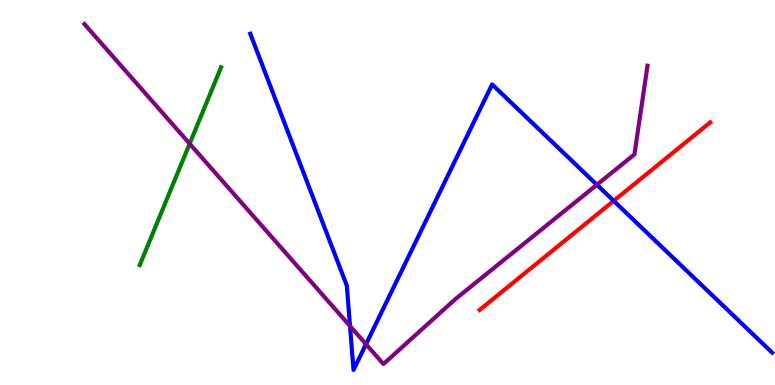[{'lines': ['blue', 'red'], 'intersections': [{'x': 7.92, 'y': 4.78}]}, {'lines': ['green', 'red'], 'intersections': []}, {'lines': ['purple', 'red'], 'intersections': []}, {'lines': ['blue', 'green'], 'intersections': []}, {'lines': ['blue', 'purple'], 'intersections': [{'x': 4.52, 'y': 1.53}, {'x': 4.72, 'y': 1.06}, {'x': 7.7, 'y': 5.2}]}, {'lines': ['green', 'purple'], 'intersections': [{'x': 2.45, 'y': 6.27}]}]